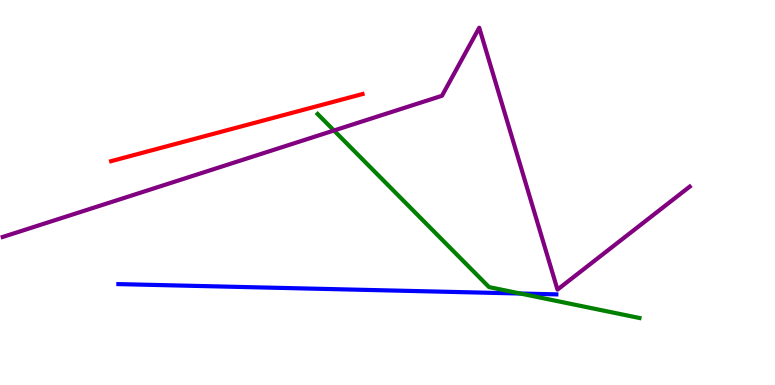[{'lines': ['blue', 'red'], 'intersections': []}, {'lines': ['green', 'red'], 'intersections': []}, {'lines': ['purple', 'red'], 'intersections': []}, {'lines': ['blue', 'green'], 'intersections': [{'x': 6.71, 'y': 2.38}]}, {'lines': ['blue', 'purple'], 'intersections': []}, {'lines': ['green', 'purple'], 'intersections': [{'x': 4.31, 'y': 6.61}]}]